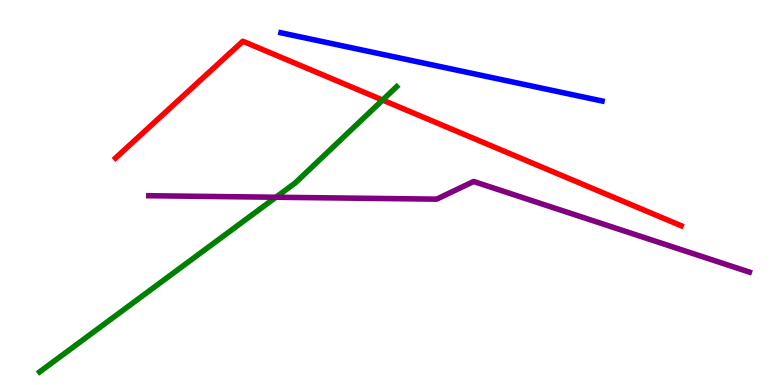[{'lines': ['blue', 'red'], 'intersections': []}, {'lines': ['green', 'red'], 'intersections': [{'x': 4.94, 'y': 7.4}]}, {'lines': ['purple', 'red'], 'intersections': []}, {'lines': ['blue', 'green'], 'intersections': []}, {'lines': ['blue', 'purple'], 'intersections': []}, {'lines': ['green', 'purple'], 'intersections': [{'x': 3.56, 'y': 4.88}]}]